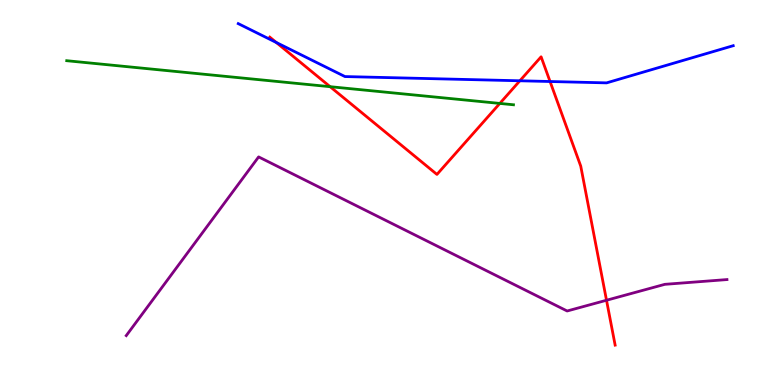[{'lines': ['blue', 'red'], 'intersections': [{'x': 3.57, 'y': 8.9}, {'x': 6.71, 'y': 7.9}, {'x': 7.1, 'y': 7.88}]}, {'lines': ['green', 'red'], 'intersections': [{'x': 4.26, 'y': 7.75}, {'x': 6.45, 'y': 7.31}]}, {'lines': ['purple', 'red'], 'intersections': [{'x': 7.83, 'y': 2.2}]}, {'lines': ['blue', 'green'], 'intersections': []}, {'lines': ['blue', 'purple'], 'intersections': []}, {'lines': ['green', 'purple'], 'intersections': []}]